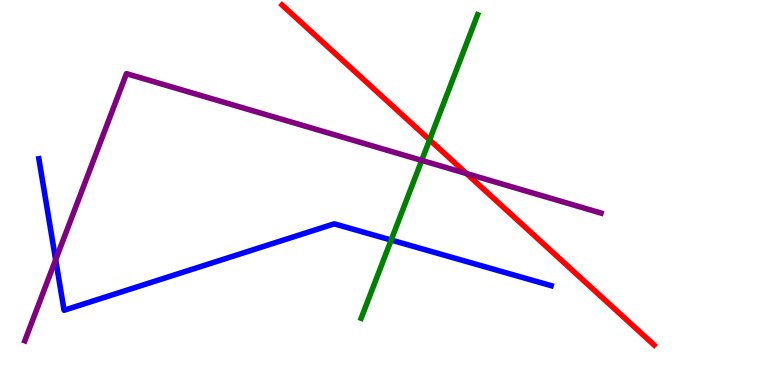[{'lines': ['blue', 'red'], 'intersections': []}, {'lines': ['green', 'red'], 'intersections': [{'x': 5.54, 'y': 6.37}]}, {'lines': ['purple', 'red'], 'intersections': [{'x': 6.02, 'y': 5.49}]}, {'lines': ['blue', 'green'], 'intersections': [{'x': 5.05, 'y': 3.76}]}, {'lines': ['blue', 'purple'], 'intersections': [{'x': 0.718, 'y': 3.25}]}, {'lines': ['green', 'purple'], 'intersections': [{'x': 5.44, 'y': 5.83}]}]